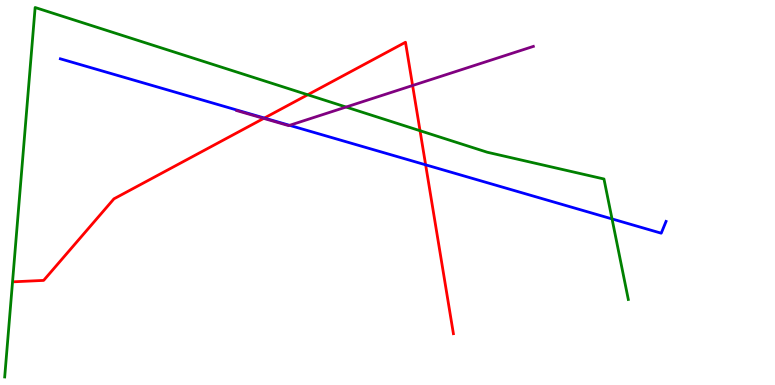[{'lines': ['blue', 'red'], 'intersections': [{'x': 3.41, 'y': 6.93}, {'x': 5.49, 'y': 5.72}]}, {'lines': ['green', 'red'], 'intersections': [{'x': 3.97, 'y': 7.54}, {'x': 5.42, 'y': 6.6}]}, {'lines': ['purple', 'red'], 'intersections': [{'x': 3.4, 'y': 6.92}, {'x': 5.32, 'y': 7.78}]}, {'lines': ['blue', 'green'], 'intersections': [{'x': 7.9, 'y': 4.31}]}, {'lines': ['blue', 'purple'], 'intersections': [{'x': 3.74, 'y': 6.74}]}, {'lines': ['green', 'purple'], 'intersections': [{'x': 4.47, 'y': 7.22}]}]